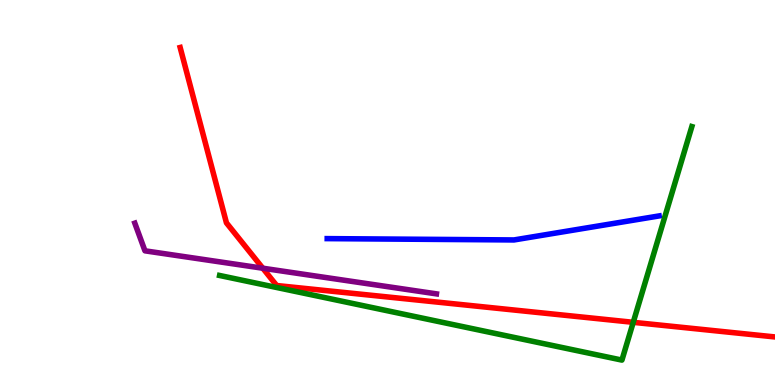[{'lines': ['blue', 'red'], 'intersections': []}, {'lines': ['green', 'red'], 'intersections': [{'x': 8.17, 'y': 1.63}]}, {'lines': ['purple', 'red'], 'intersections': [{'x': 3.39, 'y': 3.03}]}, {'lines': ['blue', 'green'], 'intersections': []}, {'lines': ['blue', 'purple'], 'intersections': []}, {'lines': ['green', 'purple'], 'intersections': []}]